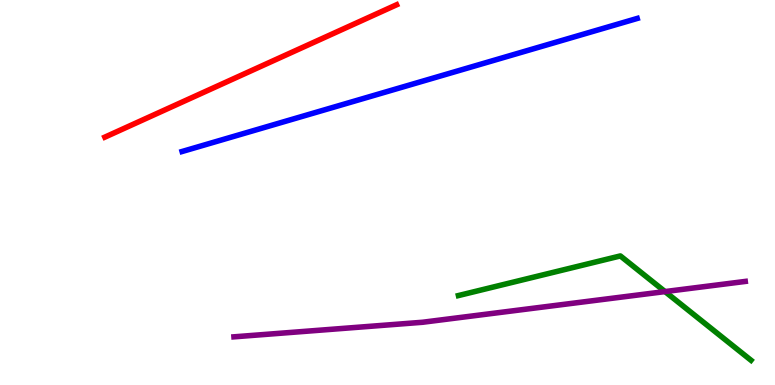[{'lines': ['blue', 'red'], 'intersections': []}, {'lines': ['green', 'red'], 'intersections': []}, {'lines': ['purple', 'red'], 'intersections': []}, {'lines': ['blue', 'green'], 'intersections': []}, {'lines': ['blue', 'purple'], 'intersections': []}, {'lines': ['green', 'purple'], 'intersections': [{'x': 8.58, 'y': 2.43}]}]